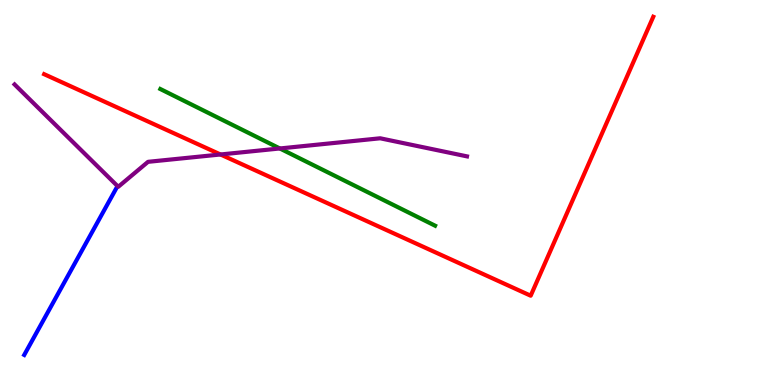[{'lines': ['blue', 'red'], 'intersections': []}, {'lines': ['green', 'red'], 'intersections': []}, {'lines': ['purple', 'red'], 'intersections': [{'x': 2.85, 'y': 5.99}]}, {'lines': ['blue', 'green'], 'intersections': []}, {'lines': ['blue', 'purple'], 'intersections': []}, {'lines': ['green', 'purple'], 'intersections': [{'x': 3.61, 'y': 6.14}]}]